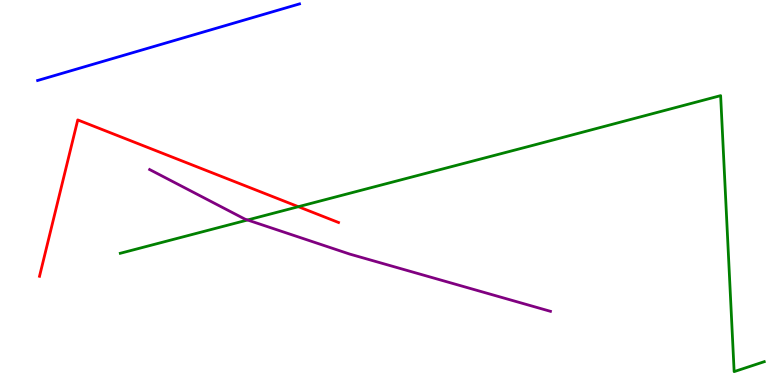[{'lines': ['blue', 'red'], 'intersections': []}, {'lines': ['green', 'red'], 'intersections': [{'x': 3.85, 'y': 4.63}]}, {'lines': ['purple', 'red'], 'intersections': []}, {'lines': ['blue', 'green'], 'intersections': []}, {'lines': ['blue', 'purple'], 'intersections': []}, {'lines': ['green', 'purple'], 'intersections': [{'x': 3.19, 'y': 4.29}]}]